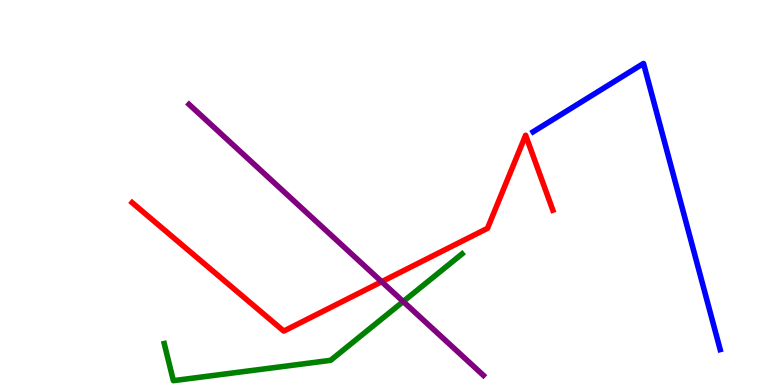[{'lines': ['blue', 'red'], 'intersections': []}, {'lines': ['green', 'red'], 'intersections': []}, {'lines': ['purple', 'red'], 'intersections': [{'x': 4.92, 'y': 2.68}]}, {'lines': ['blue', 'green'], 'intersections': []}, {'lines': ['blue', 'purple'], 'intersections': []}, {'lines': ['green', 'purple'], 'intersections': [{'x': 5.2, 'y': 2.17}]}]